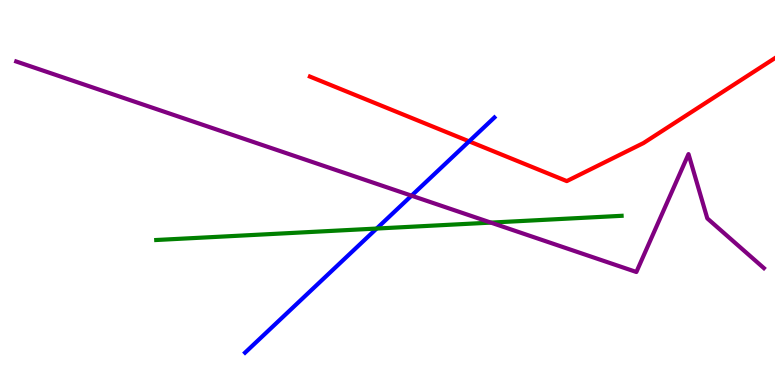[{'lines': ['blue', 'red'], 'intersections': [{'x': 6.05, 'y': 6.33}]}, {'lines': ['green', 'red'], 'intersections': []}, {'lines': ['purple', 'red'], 'intersections': []}, {'lines': ['blue', 'green'], 'intersections': [{'x': 4.86, 'y': 4.06}]}, {'lines': ['blue', 'purple'], 'intersections': [{'x': 5.31, 'y': 4.92}]}, {'lines': ['green', 'purple'], 'intersections': [{'x': 6.33, 'y': 4.22}]}]